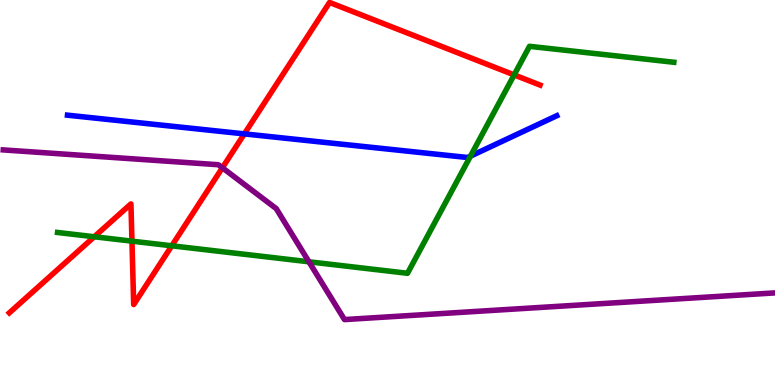[{'lines': ['blue', 'red'], 'intersections': [{'x': 3.15, 'y': 6.52}]}, {'lines': ['green', 'red'], 'intersections': [{'x': 1.22, 'y': 3.85}, {'x': 1.7, 'y': 3.74}, {'x': 2.22, 'y': 3.62}, {'x': 6.63, 'y': 8.05}]}, {'lines': ['purple', 'red'], 'intersections': [{'x': 2.87, 'y': 5.64}]}, {'lines': ['blue', 'green'], 'intersections': [{'x': 6.07, 'y': 5.94}]}, {'lines': ['blue', 'purple'], 'intersections': []}, {'lines': ['green', 'purple'], 'intersections': [{'x': 3.99, 'y': 3.2}]}]